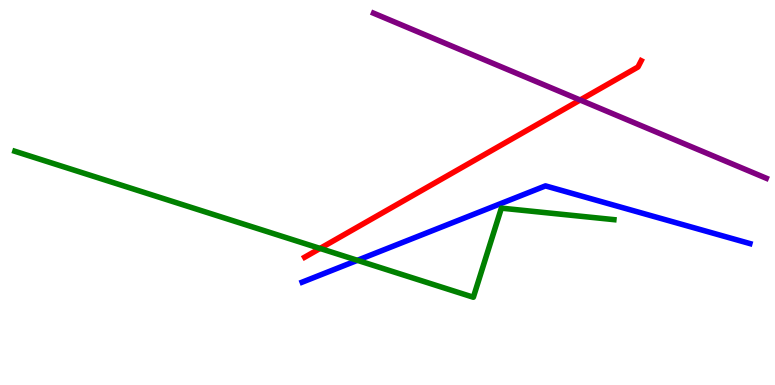[{'lines': ['blue', 'red'], 'intersections': []}, {'lines': ['green', 'red'], 'intersections': [{'x': 4.13, 'y': 3.55}]}, {'lines': ['purple', 'red'], 'intersections': [{'x': 7.49, 'y': 7.4}]}, {'lines': ['blue', 'green'], 'intersections': [{'x': 4.61, 'y': 3.24}]}, {'lines': ['blue', 'purple'], 'intersections': []}, {'lines': ['green', 'purple'], 'intersections': []}]